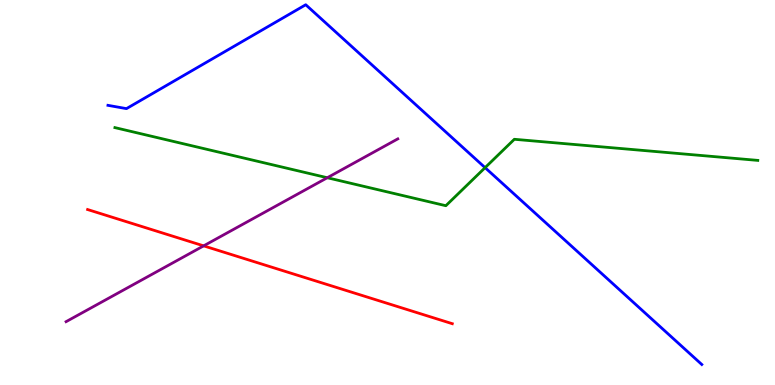[{'lines': ['blue', 'red'], 'intersections': []}, {'lines': ['green', 'red'], 'intersections': []}, {'lines': ['purple', 'red'], 'intersections': [{'x': 2.63, 'y': 3.61}]}, {'lines': ['blue', 'green'], 'intersections': [{'x': 6.26, 'y': 5.65}]}, {'lines': ['blue', 'purple'], 'intersections': []}, {'lines': ['green', 'purple'], 'intersections': [{'x': 4.22, 'y': 5.38}]}]